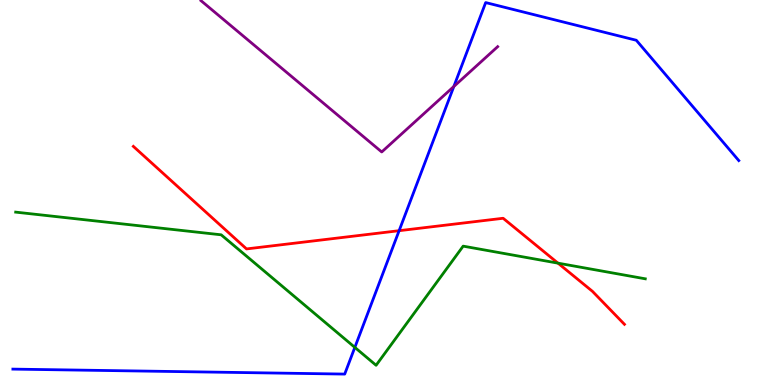[{'lines': ['blue', 'red'], 'intersections': [{'x': 5.15, 'y': 4.01}]}, {'lines': ['green', 'red'], 'intersections': [{'x': 7.2, 'y': 3.16}]}, {'lines': ['purple', 'red'], 'intersections': []}, {'lines': ['blue', 'green'], 'intersections': [{'x': 4.58, 'y': 0.977}]}, {'lines': ['blue', 'purple'], 'intersections': [{'x': 5.86, 'y': 7.75}]}, {'lines': ['green', 'purple'], 'intersections': []}]